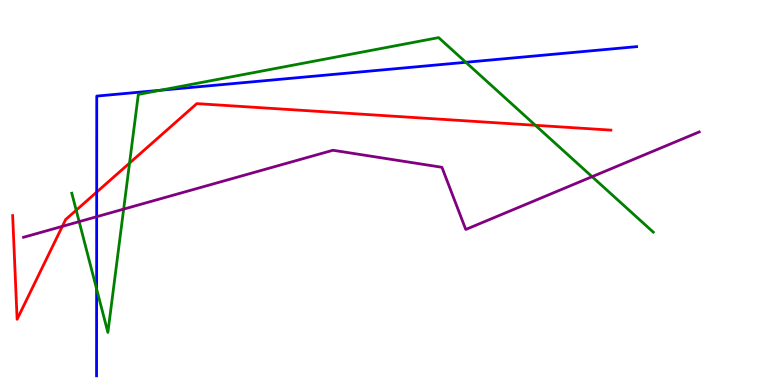[{'lines': ['blue', 'red'], 'intersections': [{'x': 1.25, 'y': 5.01}]}, {'lines': ['green', 'red'], 'intersections': [{'x': 0.983, 'y': 4.54}, {'x': 1.67, 'y': 5.76}, {'x': 6.91, 'y': 6.75}]}, {'lines': ['purple', 'red'], 'intersections': [{'x': 0.804, 'y': 4.12}]}, {'lines': ['blue', 'green'], 'intersections': [{'x': 1.25, 'y': 2.49}, {'x': 2.07, 'y': 7.66}, {'x': 6.01, 'y': 8.38}]}, {'lines': ['blue', 'purple'], 'intersections': [{'x': 1.25, 'y': 4.37}]}, {'lines': ['green', 'purple'], 'intersections': [{'x': 1.02, 'y': 4.24}, {'x': 1.6, 'y': 4.57}, {'x': 7.64, 'y': 5.41}]}]